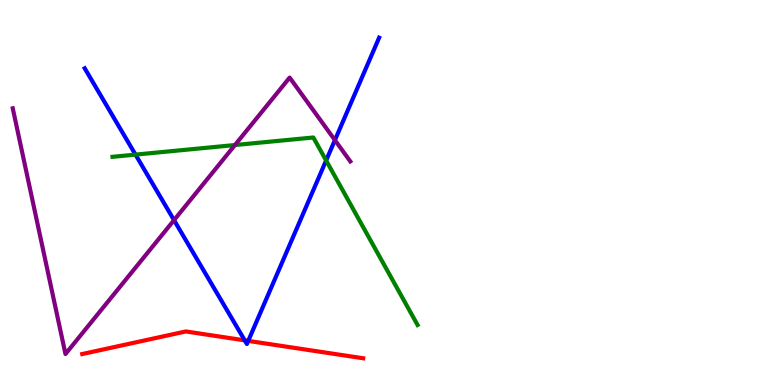[{'lines': ['blue', 'red'], 'intersections': [{'x': 3.16, 'y': 1.16}, {'x': 3.2, 'y': 1.15}]}, {'lines': ['green', 'red'], 'intersections': []}, {'lines': ['purple', 'red'], 'intersections': []}, {'lines': ['blue', 'green'], 'intersections': [{'x': 1.75, 'y': 5.98}, {'x': 4.21, 'y': 5.83}]}, {'lines': ['blue', 'purple'], 'intersections': [{'x': 2.25, 'y': 4.28}, {'x': 4.32, 'y': 6.36}]}, {'lines': ['green', 'purple'], 'intersections': [{'x': 3.03, 'y': 6.23}]}]